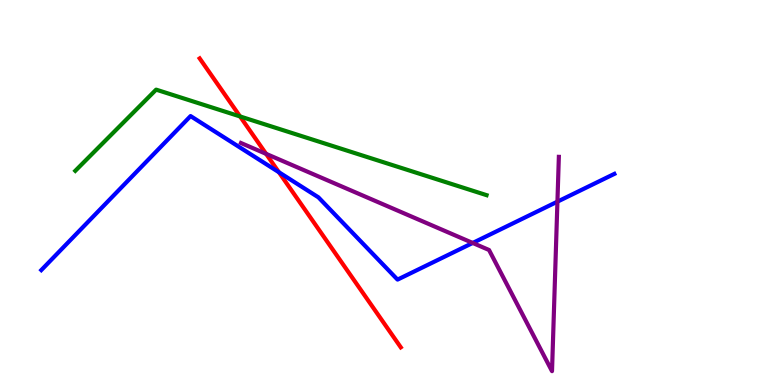[{'lines': ['blue', 'red'], 'intersections': [{'x': 3.6, 'y': 5.53}]}, {'lines': ['green', 'red'], 'intersections': [{'x': 3.1, 'y': 6.98}]}, {'lines': ['purple', 'red'], 'intersections': [{'x': 3.43, 'y': 6.0}]}, {'lines': ['blue', 'green'], 'intersections': []}, {'lines': ['blue', 'purple'], 'intersections': [{'x': 6.1, 'y': 3.69}, {'x': 7.19, 'y': 4.76}]}, {'lines': ['green', 'purple'], 'intersections': []}]